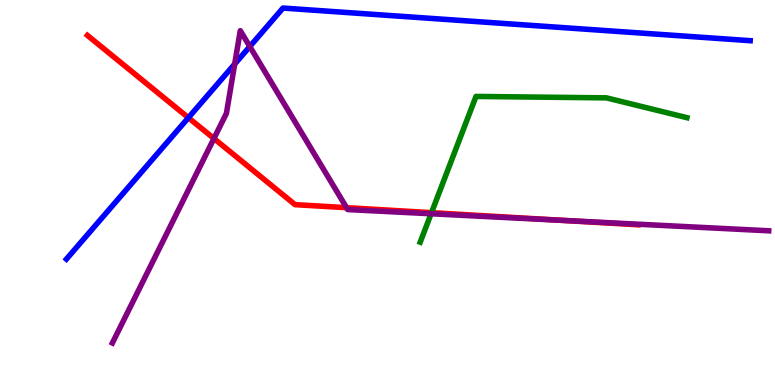[{'lines': ['blue', 'red'], 'intersections': [{'x': 2.43, 'y': 6.94}]}, {'lines': ['green', 'red'], 'intersections': [{'x': 5.57, 'y': 4.48}]}, {'lines': ['purple', 'red'], 'intersections': [{'x': 2.76, 'y': 6.4}, {'x': 4.47, 'y': 4.61}, {'x': 7.31, 'y': 4.27}]}, {'lines': ['blue', 'green'], 'intersections': []}, {'lines': ['blue', 'purple'], 'intersections': [{'x': 3.03, 'y': 8.34}, {'x': 3.22, 'y': 8.79}]}, {'lines': ['green', 'purple'], 'intersections': [{'x': 5.56, 'y': 4.45}]}]